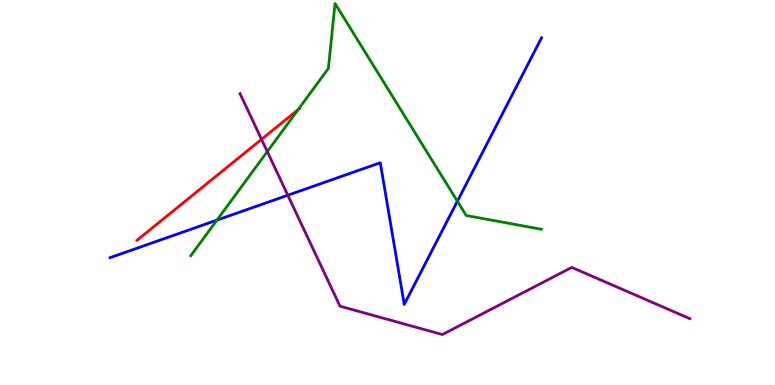[{'lines': ['blue', 'red'], 'intersections': []}, {'lines': ['green', 'red'], 'intersections': [{'x': 3.85, 'y': 7.15}]}, {'lines': ['purple', 'red'], 'intersections': [{'x': 3.37, 'y': 6.38}]}, {'lines': ['blue', 'green'], 'intersections': [{'x': 2.8, 'y': 4.28}, {'x': 5.9, 'y': 4.77}]}, {'lines': ['blue', 'purple'], 'intersections': [{'x': 3.71, 'y': 4.93}]}, {'lines': ['green', 'purple'], 'intersections': [{'x': 3.45, 'y': 6.06}]}]